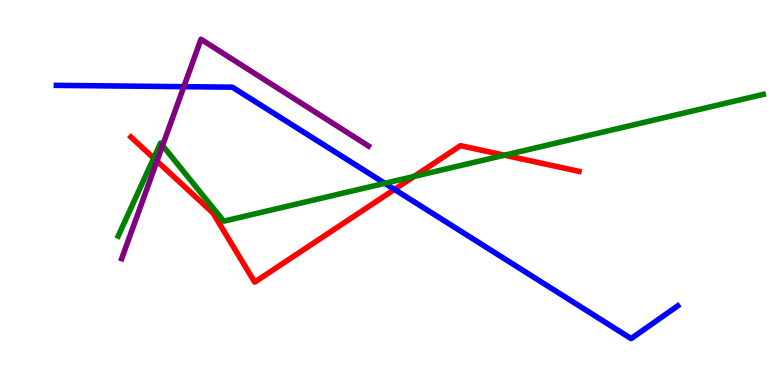[{'lines': ['blue', 'red'], 'intersections': [{'x': 5.09, 'y': 5.08}]}, {'lines': ['green', 'red'], 'intersections': [{'x': 1.98, 'y': 5.89}, {'x': 5.34, 'y': 5.42}, {'x': 6.51, 'y': 5.97}]}, {'lines': ['purple', 'red'], 'intersections': [{'x': 2.03, 'y': 5.82}]}, {'lines': ['blue', 'green'], 'intersections': [{'x': 4.97, 'y': 5.24}]}, {'lines': ['blue', 'purple'], 'intersections': [{'x': 2.37, 'y': 7.75}]}, {'lines': ['green', 'purple'], 'intersections': [{'x': 2.1, 'y': 6.22}]}]